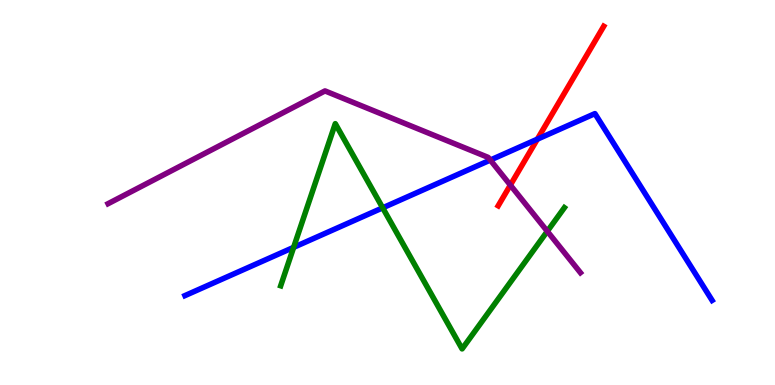[{'lines': ['blue', 'red'], 'intersections': [{'x': 6.93, 'y': 6.39}]}, {'lines': ['green', 'red'], 'intersections': []}, {'lines': ['purple', 'red'], 'intersections': [{'x': 6.59, 'y': 5.19}]}, {'lines': ['blue', 'green'], 'intersections': [{'x': 3.79, 'y': 3.58}, {'x': 4.94, 'y': 4.6}]}, {'lines': ['blue', 'purple'], 'intersections': [{'x': 6.33, 'y': 5.84}]}, {'lines': ['green', 'purple'], 'intersections': [{'x': 7.06, 'y': 3.99}]}]